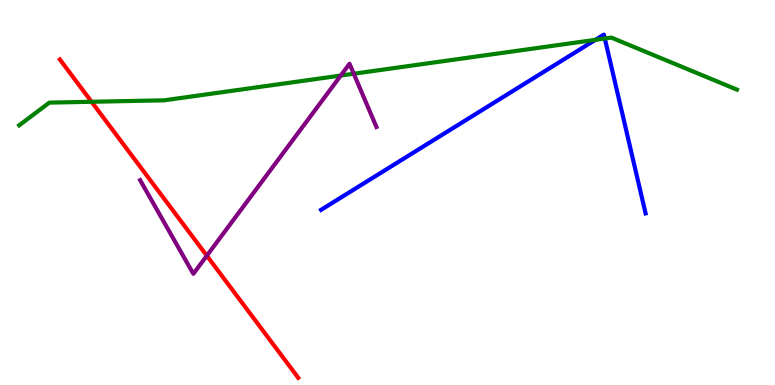[{'lines': ['blue', 'red'], 'intersections': []}, {'lines': ['green', 'red'], 'intersections': [{'x': 1.18, 'y': 7.36}]}, {'lines': ['purple', 'red'], 'intersections': [{'x': 2.67, 'y': 3.36}]}, {'lines': ['blue', 'green'], 'intersections': [{'x': 7.68, 'y': 8.97}, {'x': 7.8, 'y': 9.0}]}, {'lines': ['blue', 'purple'], 'intersections': []}, {'lines': ['green', 'purple'], 'intersections': [{'x': 4.4, 'y': 8.04}, {'x': 4.56, 'y': 8.09}]}]